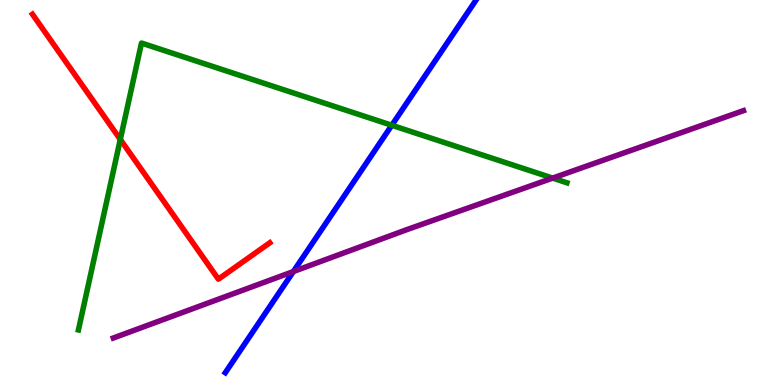[{'lines': ['blue', 'red'], 'intersections': []}, {'lines': ['green', 'red'], 'intersections': [{'x': 1.55, 'y': 6.38}]}, {'lines': ['purple', 'red'], 'intersections': []}, {'lines': ['blue', 'green'], 'intersections': [{'x': 5.06, 'y': 6.75}]}, {'lines': ['blue', 'purple'], 'intersections': [{'x': 3.79, 'y': 2.95}]}, {'lines': ['green', 'purple'], 'intersections': [{'x': 7.13, 'y': 5.37}]}]